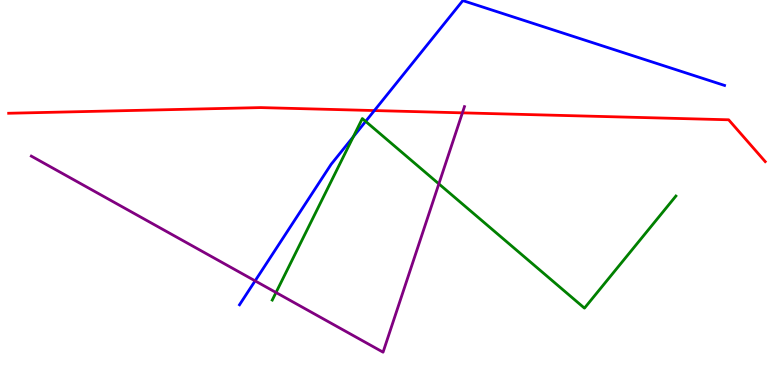[{'lines': ['blue', 'red'], 'intersections': [{'x': 4.83, 'y': 7.13}]}, {'lines': ['green', 'red'], 'intersections': []}, {'lines': ['purple', 'red'], 'intersections': [{'x': 5.97, 'y': 7.07}]}, {'lines': ['blue', 'green'], 'intersections': [{'x': 4.56, 'y': 6.45}, {'x': 4.72, 'y': 6.85}]}, {'lines': ['blue', 'purple'], 'intersections': [{'x': 3.29, 'y': 2.7}]}, {'lines': ['green', 'purple'], 'intersections': [{'x': 3.56, 'y': 2.4}, {'x': 5.66, 'y': 5.22}]}]